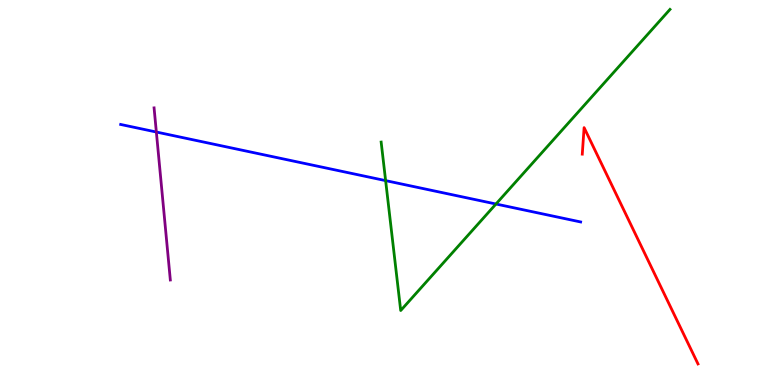[{'lines': ['blue', 'red'], 'intersections': []}, {'lines': ['green', 'red'], 'intersections': []}, {'lines': ['purple', 'red'], 'intersections': []}, {'lines': ['blue', 'green'], 'intersections': [{'x': 4.98, 'y': 5.31}, {'x': 6.4, 'y': 4.7}]}, {'lines': ['blue', 'purple'], 'intersections': [{'x': 2.02, 'y': 6.57}]}, {'lines': ['green', 'purple'], 'intersections': []}]